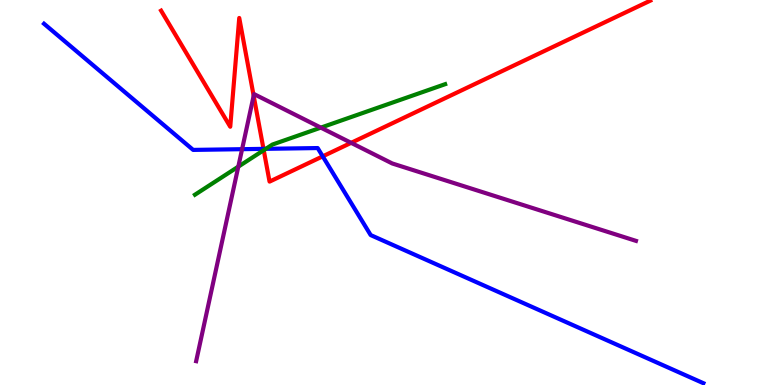[{'lines': ['blue', 'red'], 'intersections': [{'x': 3.4, 'y': 6.13}, {'x': 4.16, 'y': 5.94}]}, {'lines': ['green', 'red'], 'intersections': [{'x': 3.4, 'y': 6.1}]}, {'lines': ['purple', 'red'], 'intersections': [{'x': 3.27, 'y': 7.51}, {'x': 4.53, 'y': 6.29}]}, {'lines': ['blue', 'green'], 'intersections': [{'x': 3.43, 'y': 6.13}]}, {'lines': ['blue', 'purple'], 'intersections': [{'x': 3.12, 'y': 6.13}]}, {'lines': ['green', 'purple'], 'intersections': [{'x': 3.07, 'y': 5.67}, {'x': 4.14, 'y': 6.69}]}]